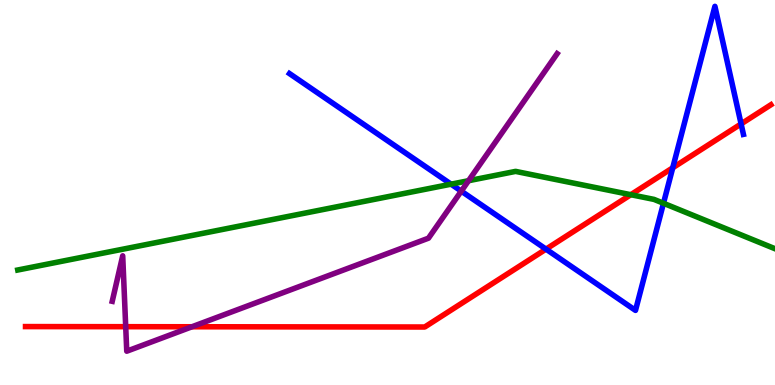[{'lines': ['blue', 'red'], 'intersections': [{'x': 7.05, 'y': 3.53}, {'x': 8.68, 'y': 5.64}, {'x': 9.56, 'y': 6.78}]}, {'lines': ['green', 'red'], 'intersections': [{'x': 8.14, 'y': 4.94}]}, {'lines': ['purple', 'red'], 'intersections': [{'x': 1.62, 'y': 1.51}, {'x': 2.48, 'y': 1.51}]}, {'lines': ['blue', 'green'], 'intersections': [{'x': 5.82, 'y': 5.22}, {'x': 8.56, 'y': 4.72}]}, {'lines': ['blue', 'purple'], 'intersections': [{'x': 5.95, 'y': 5.04}]}, {'lines': ['green', 'purple'], 'intersections': [{'x': 6.05, 'y': 5.31}]}]